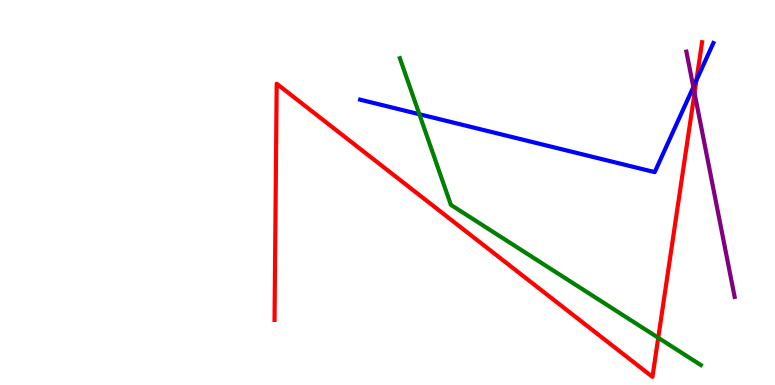[{'lines': ['blue', 'red'], 'intersections': [{'x': 8.99, 'y': 7.91}]}, {'lines': ['green', 'red'], 'intersections': [{'x': 8.49, 'y': 1.23}]}, {'lines': ['purple', 'red'], 'intersections': [{'x': 8.96, 'y': 7.58}]}, {'lines': ['blue', 'green'], 'intersections': [{'x': 5.41, 'y': 7.03}]}, {'lines': ['blue', 'purple'], 'intersections': [{'x': 8.95, 'y': 7.74}]}, {'lines': ['green', 'purple'], 'intersections': []}]